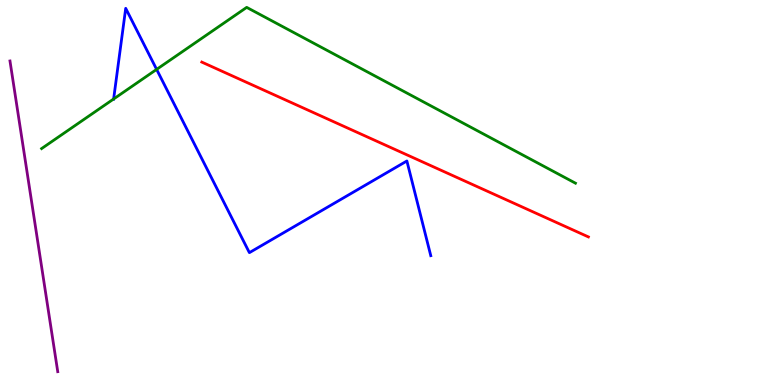[{'lines': ['blue', 'red'], 'intersections': []}, {'lines': ['green', 'red'], 'intersections': []}, {'lines': ['purple', 'red'], 'intersections': []}, {'lines': ['blue', 'green'], 'intersections': [{'x': 1.47, 'y': 7.43}, {'x': 2.02, 'y': 8.2}]}, {'lines': ['blue', 'purple'], 'intersections': []}, {'lines': ['green', 'purple'], 'intersections': []}]